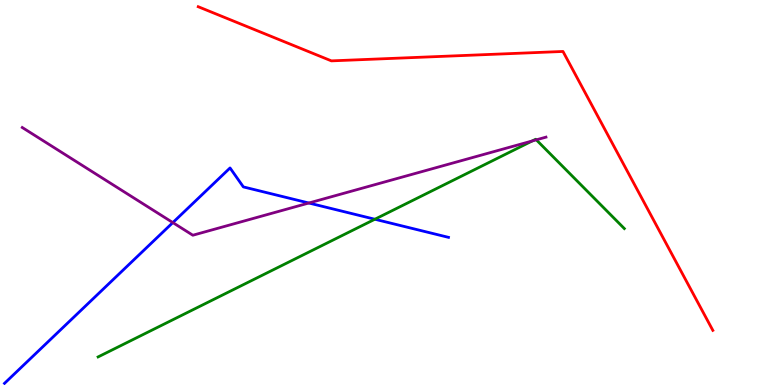[{'lines': ['blue', 'red'], 'intersections': []}, {'lines': ['green', 'red'], 'intersections': []}, {'lines': ['purple', 'red'], 'intersections': []}, {'lines': ['blue', 'green'], 'intersections': [{'x': 4.84, 'y': 4.31}]}, {'lines': ['blue', 'purple'], 'intersections': [{'x': 2.23, 'y': 4.22}, {'x': 3.99, 'y': 4.73}]}, {'lines': ['green', 'purple'], 'intersections': [{'x': 6.87, 'y': 6.34}, {'x': 6.92, 'y': 6.37}]}]